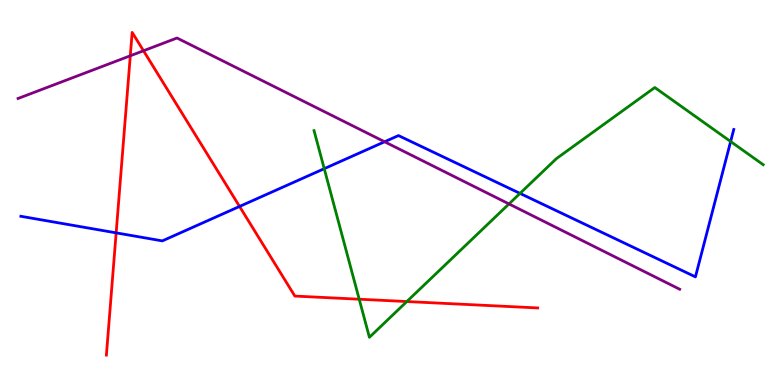[{'lines': ['blue', 'red'], 'intersections': [{'x': 1.5, 'y': 3.95}, {'x': 3.09, 'y': 4.64}]}, {'lines': ['green', 'red'], 'intersections': [{'x': 4.63, 'y': 2.23}, {'x': 5.25, 'y': 2.17}]}, {'lines': ['purple', 'red'], 'intersections': [{'x': 1.68, 'y': 8.55}, {'x': 1.85, 'y': 8.68}]}, {'lines': ['blue', 'green'], 'intersections': [{'x': 4.18, 'y': 5.62}, {'x': 6.71, 'y': 4.98}, {'x': 9.43, 'y': 6.32}]}, {'lines': ['blue', 'purple'], 'intersections': [{'x': 4.96, 'y': 6.32}]}, {'lines': ['green', 'purple'], 'intersections': [{'x': 6.57, 'y': 4.7}]}]